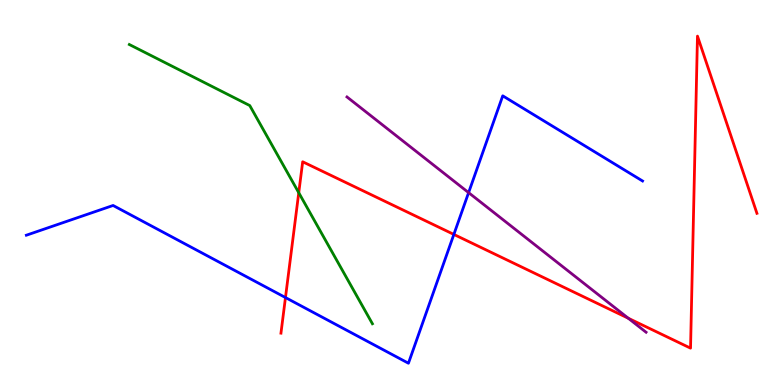[{'lines': ['blue', 'red'], 'intersections': [{'x': 3.68, 'y': 2.27}, {'x': 5.86, 'y': 3.91}]}, {'lines': ['green', 'red'], 'intersections': [{'x': 3.85, 'y': 4.99}]}, {'lines': ['purple', 'red'], 'intersections': [{'x': 8.11, 'y': 1.73}]}, {'lines': ['blue', 'green'], 'intersections': []}, {'lines': ['blue', 'purple'], 'intersections': [{'x': 6.05, 'y': 5.0}]}, {'lines': ['green', 'purple'], 'intersections': []}]